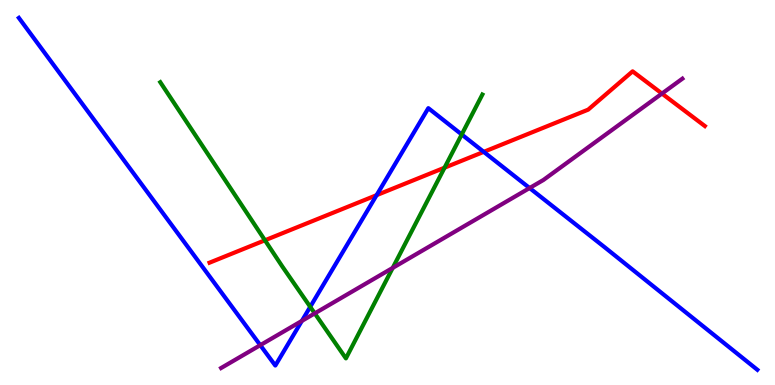[{'lines': ['blue', 'red'], 'intersections': [{'x': 4.86, 'y': 4.93}, {'x': 6.24, 'y': 6.06}]}, {'lines': ['green', 'red'], 'intersections': [{'x': 3.42, 'y': 3.76}, {'x': 5.74, 'y': 5.64}]}, {'lines': ['purple', 'red'], 'intersections': [{'x': 8.54, 'y': 7.57}]}, {'lines': ['blue', 'green'], 'intersections': [{'x': 4.0, 'y': 2.03}, {'x': 5.96, 'y': 6.51}]}, {'lines': ['blue', 'purple'], 'intersections': [{'x': 3.36, 'y': 1.03}, {'x': 3.89, 'y': 1.66}, {'x': 6.83, 'y': 5.12}]}, {'lines': ['green', 'purple'], 'intersections': [{'x': 4.06, 'y': 1.86}, {'x': 5.07, 'y': 3.04}]}]